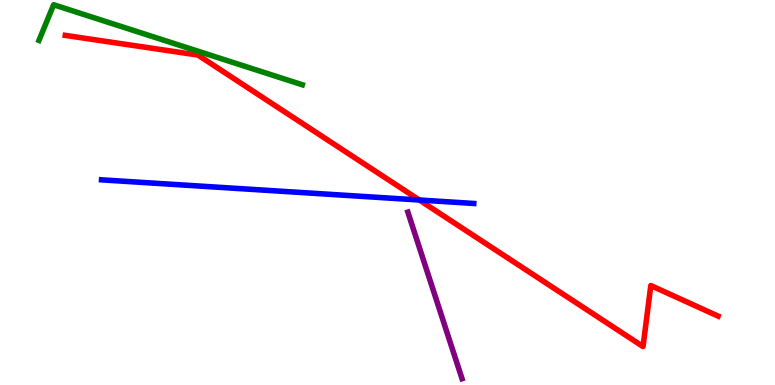[{'lines': ['blue', 'red'], 'intersections': [{'x': 5.41, 'y': 4.8}]}, {'lines': ['green', 'red'], 'intersections': []}, {'lines': ['purple', 'red'], 'intersections': []}, {'lines': ['blue', 'green'], 'intersections': []}, {'lines': ['blue', 'purple'], 'intersections': []}, {'lines': ['green', 'purple'], 'intersections': []}]